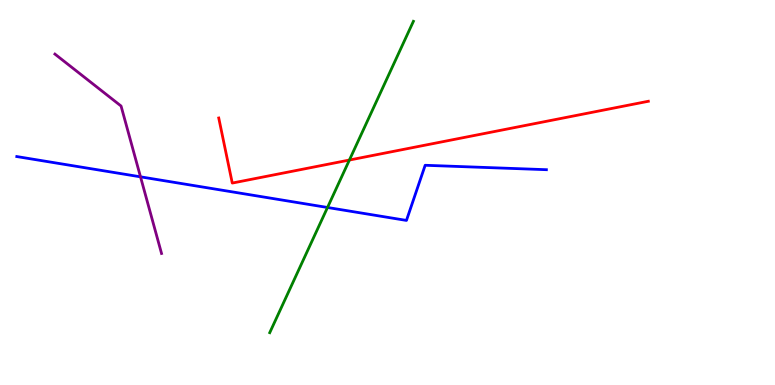[{'lines': ['blue', 'red'], 'intersections': []}, {'lines': ['green', 'red'], 'intersections': [{'x': 4.51, 'y': 5.84}]}, {'lines': ['purple', 'red'], 'intersections': []}, {'lines': ['blue', 'green'], 'intersections': [{'x': 4.23, 'y': 4.61}]}, {'lines': ['blue', 'purple'], 'intersections': [{'x': 1.81, 'y': 5.41}]}, {'lines': ['green', 'purple'], 'intersections': []}]